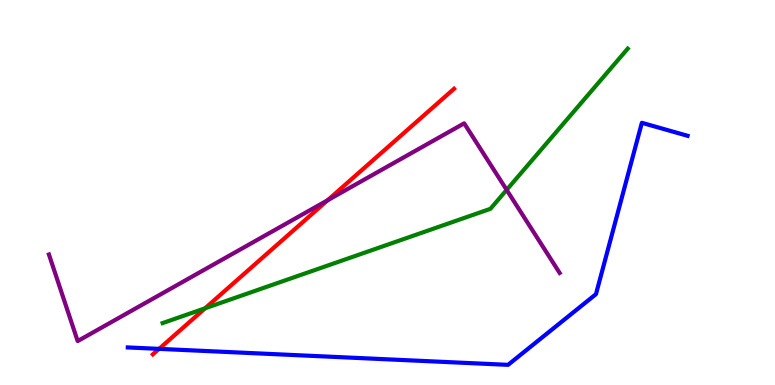[{'lines': ['blue', 'red'], 'intersections': [{'x': 2.05, 'y': 0.939}]}, {'lines': ['green', 'red'], 'intersections': [{'x': 2.65, 'y': 1.99}]}, {'lines': ['purple', 'red'], 'intersections': [{'x': 4.23, 'y': 4.8}]}, {'lines': ['blue', 'green'], 'intersections': []}, {'lines': ['blue', 'purple'], 'intersections': []}, {'lines': ['green', 'purple'], 'intersections': [{'x': 6.54, 'y': 5.07}]}]